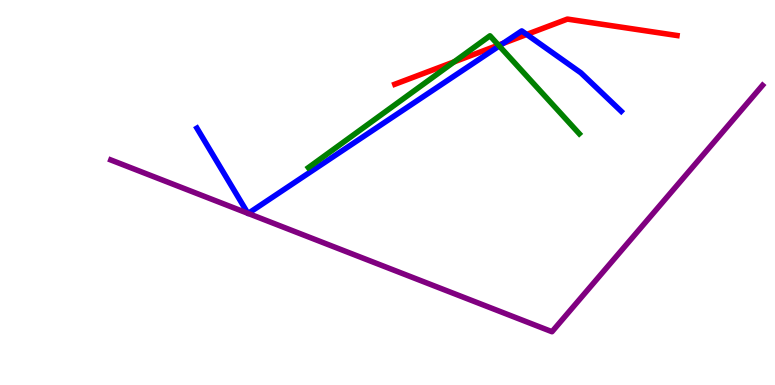[{'lines': ['blue', 'red'], 'intersections': [{'x': 6.49, 'y': 8.87}, {'x': 6.8, 'y': 9.11}]}, {'lines': ['green', 'red'], 'intersections': [{'x': 5.86, 'y': 8.39}, {'x': 6.43, 'y': 8.83}]}, {'lines': ['purple', 'red'], 'intersections': []}, {'lines': ['blue', 'green'], 'intersections': [{'x': 6.44, 'y': 8.81}]}, {'lines': ['blue', 'purple'], 'intersections': [{'x': 3.2, 'y': 4.46}, {'x': 3.2, 'y': 4.46}]}, {'lines': ['green', 'purple'], 'intersections': []}]